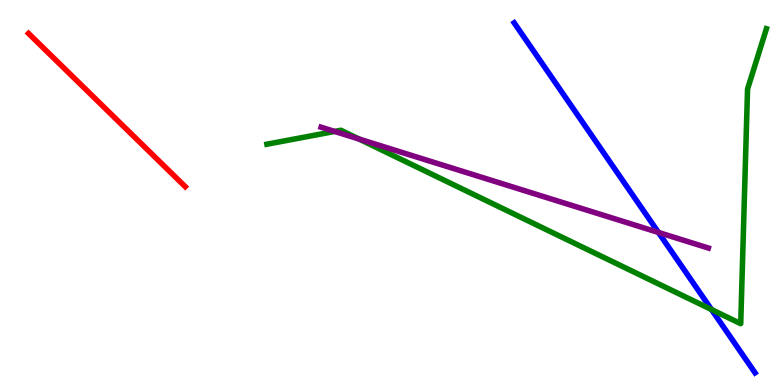[{'lines': ['blue', 'red'], 'intersections': []}, {'lines': ['green', 'red'], 'intersections': []}, {'lines': ['purple', 'red'], 'intersections': []}, {'lines': ['blue', 'green'], 'intersections': [{'x': 9.18, 'y': 1.96}]}, {'lines': ['blue', 'purple'], 'intersections': [{'x': 8.5, 'y': 3.96}]}, {'lines': ['green', 'purple'], 'intersections': [{'x': 4.32, 'y': 6.59}, {'x': 4.63, 'y': 6.39}]}]